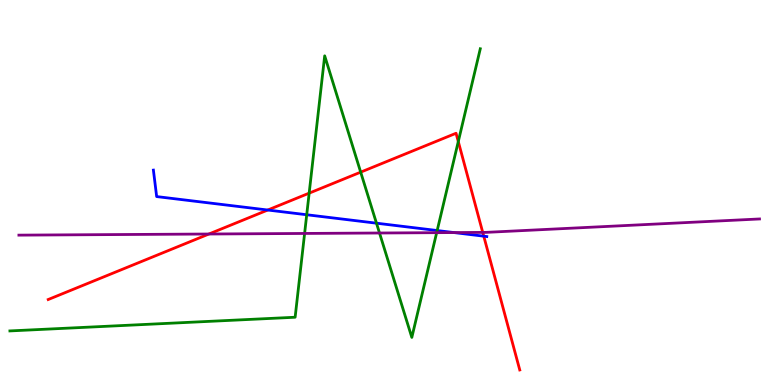[{'lines': ['blue', 'red'], 'intersections': [{'x': 3.45, 'y': 4.54}, {'x': 6.24, 'y': 3.87}]}, {'lines': ['green', 'red'], 'intersections': [{'x': 3.99, 'y': 4.98}, {'x': 4.65, 'y': 5.53}, {'x': 5.91, 'y': 6.32}]}, {'lines': ['purple', 'red'], 'intersections': [{'x': 2.7, 'y': 3.92}, {'x': 6.23, 'y': 3.96}]}, {'lines': ['blue', 'green'], 'intersections': [{'x': 3.96, 'y': 4.42}, {'x': 4.86, 'y': 4.2}, {'x': 5.64, 'y': 4.01}]}, {'lines': ['blue', 'purple'], 'intersections': [{'x': 5.86, 'y': 3.96}]}, {'lines': ['green', 'purple'], 'intersections': [{'x': 3.93, 'y': 3.94}, {'x': 4.9, 'y': 3.95}, {'x': 5.63, 'y': 3.96}]}]